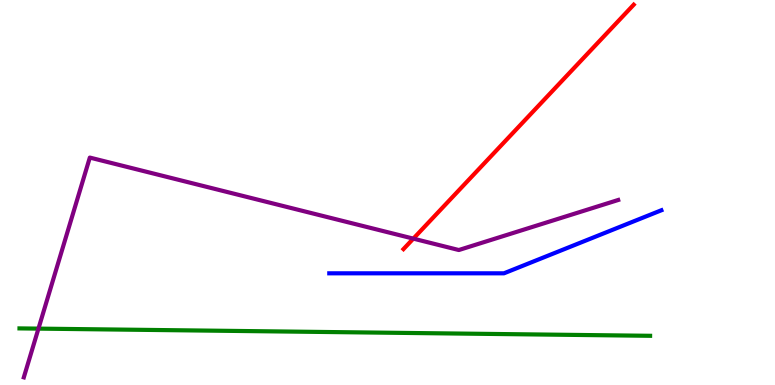[{'lines': ['blue', 'red'], 'intersections': []}, {'lines': ['green', 'red'], 'intersections': []}, {'lines': ['purple', 'red'], 'intersections': [{'x': 5.33, 'y': 3.8}]}, {'lines': ['blue', 'green'], 'intersections': []}, {'lines': ['blue', 'purple'], 'intersections': []}, {'lines': ['green', 'purple'], 'intersections': [{'x': 0.496, 'y': 1.46}]}]